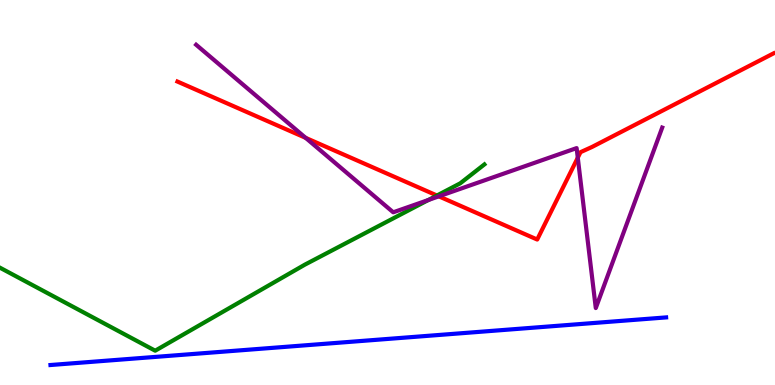[{'lines': ['blue', 'red'], 'intersections': []}, {'lines': ['green', 'red'], 'intersections': [{'x': 5.64, 'y': 4.92}]}, {'lines': ['purple', 'red'], 'intersections': [{'x': 3.94, 'y': 6.42}, {'x': 5.66, 'y': 4.9}, {'x': 7.46, 'y': 5.9}]}, {'lines': ['blue', 'green'], 'intersections': []}, {'lines': ['blue', 'purple'], 'intersections': []}, {'lines': ['green', 'purple'], 'intersections': [{'x': 5.53, 'y': 4.81}]}]